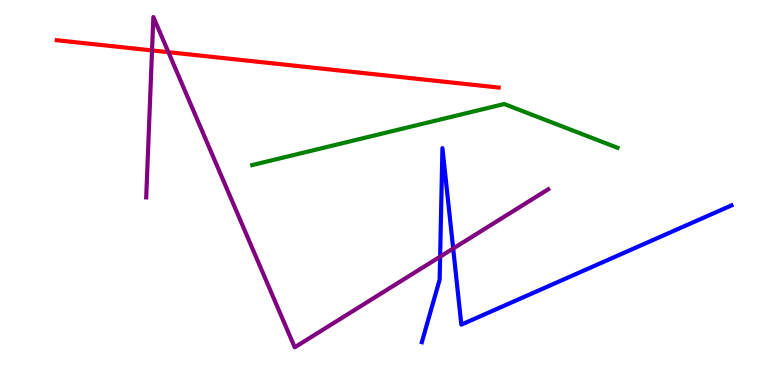[{'lines': ['blue', 'red'], 'intersections': []}, {'lines': ['green', 'red'], 'intersections': []}, {'lines': ['purple', 'red'], 'intersections': [{'x': 1.96, 'y': 8.69}, {'x': 2.17, 'y': 8.64}]}, {'lines': ['blue', 'green'], 'intersections': []}, {'lines': ['blue', 'purple'], 'intersections': [{'x': 5.68, 'y': 3.33}, {'x': 5.85, 'y': 3.54}]}, {'lines': ['green', 'purple'], 'intersections': []}]